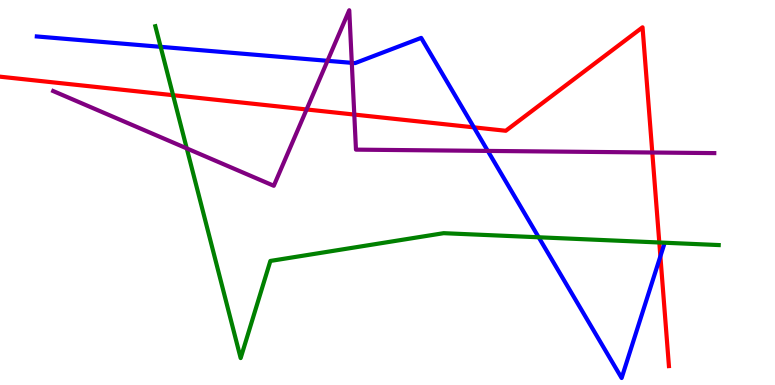[{'lines': ['blue', 'red'], 'intersections': [{'x': 6.11, 'y': 6.69}, {'x': 8.52, 'y': 3.34}]}, {'lines': ['green', 'red'], 'intersections': [{'x': 2.23, 'y': 7.53}, {'x': 8.51, 'y': 3.7}]}, {'lines': ['purple', 'red'], 'intersections': [{'x': 3.96, 'y': 7.16}, {'x': 4.57, 'y': 7.02}, {'x': 8.42, 'y': 6.04}]}, {'lines': ['blue', 'green'], 'intersections': [{'x': 2.07, 'y': 8.78}, {'x': 6.95, 'y': 3.84}]}, {'lines': ['blue', 'purple'], 'intersections': [{'x': 4.23, 'y': 8.42}, {'x': 4.54, 'y': 8.37}, {'x': 6.29, 'y': 6.08}]}, {'lines': ['green', 'purple'], 'intersections': [{'x': 2.41, 'y': 6.15}]}]